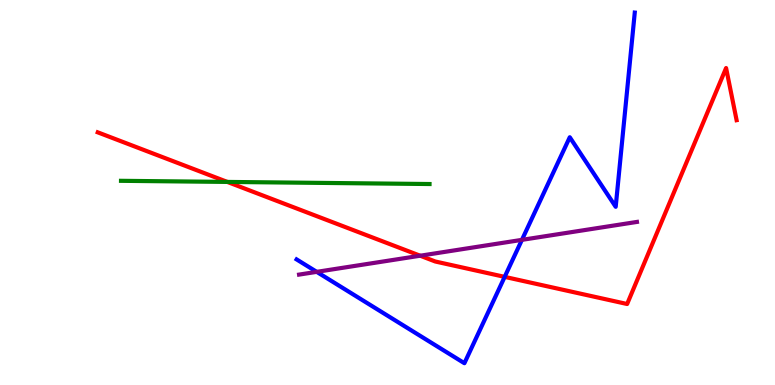[{'lines': ['blue', 'red'], 'intersections': [{'x': 6.51, 'y': 2.81}]}, {'lines': ['green', 'red'], 'intersections': [{'x': 2.93, 'y': 5.27}]}, {'lines': ['purple', 'red'], 'intersections': [{'x': 5.42, 'y': 3.36}]}, {'lines': ['blue', 'green'], 'intersections': []}, {'lines': ['blue', 'purple'], 'intersections': [{'x': 4.09, 'y': 2.94}, {'x': 6.73, 'y': 3.77}]}, {'lines': ['green', 'purple'], 'intersections': []}]